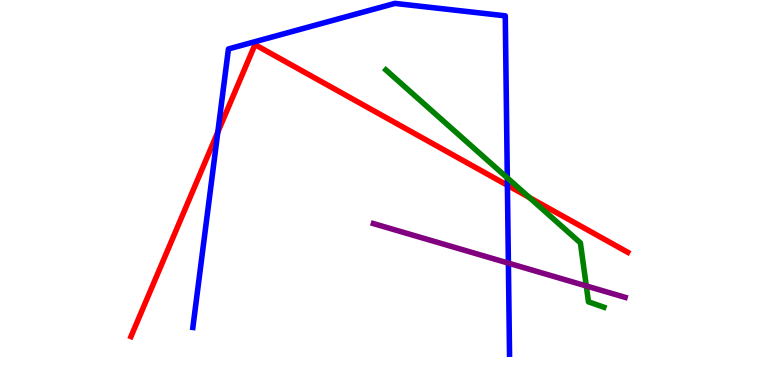[{'lines': ['blue', 'red'], 'intersections': [{'x': 2.81, 'y': 6.57}, {'x': 6.55, 'y': 5.19}]}, {'lines': ['green', 'red'], 'intersections': [{'x': 6.83, 'y': 4.87}]}, {'lines': ['purple', 'red'], 'intersections': []}, {'lines': ['blue', 'green'], 'intersections': [{'x': 6.55, 'y': 5.38}]}, {'lines': ['blue', 'purple'], 'intersections': [{'x': 6.56, 'y': 3.17}]}, {'lines': ['green', 'purple'], 'intersections': [{'x': 7.57, 'y': 2.57}]}]